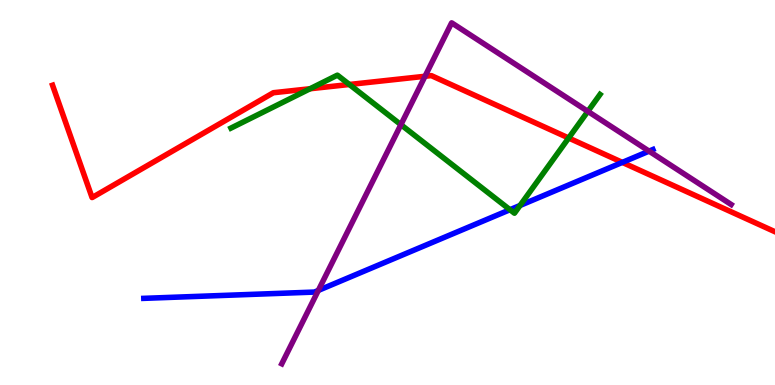[{'lines': ['blue', 'red'], 'intersections': [{'x': 8.03, 'y': 5.78}]}, {'lines': ['green', 'red'], 'intersections': [{'x': 4.0, 'y': 7.69}, {'x': 4.51, 'y': 7.81}, {'x': 7.34, 'y': 6.42}]}, {'lines': ['purple', 'red'], 'intersections': [{'x': 5.48, 'y': 8.02}]}, {'lines': ['blue', 'green'], 'intersections': [{'x': 6.58, 'y': 4.55}, {'x': 6.71, 'y': 4.66}]}, {'lines': ['blue', 'purple'], 'intersections': [{'x': 4.11, 'y': 2.46}, {'x': 8.37, 'y': 6.07}]}, {'lines': ['green', 'purple'], 'intersections': [{'x': 5.17, 'y': 6.76}, {'x': 7.59, 'y': 7.11}]}]